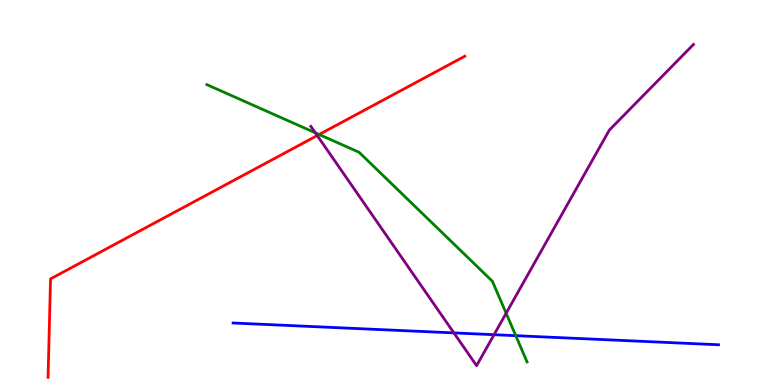[{'lines': ['blue', 'red'], 'intersections': []}, {'lines': ['green', 'red'], 'intersections': [{'x': 4.12, 'y': 6.51}]}, {'lines': ['purple', 'red'], 'intersections': [{'x': 4.09, 'y': 6.48}]}, {'lines': ['blue', 'green'], 'intersections': [{'x': 6.66, 'y': 1.28}]}, {'lines': ['blue', 'purple'], 'intersections': [{'x': 5.86, 'y': 1.35}, {'x': 6.37, 'y': 1.31}]}, {'lines': ['green', 'purple'], 'intersections': [{'x': 4.07, 'y': 6.55}, {'x': 6.53, 'y': 1.86}]}]